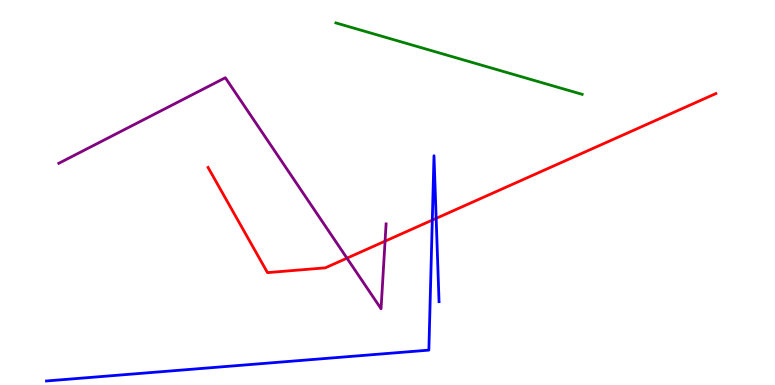[{'lines': ['blue', 'red'], 'intersections': [{'x': 5.58, 'y': 4.28}, {'x': 5.63, 'y': 4.33}]}, {'lines': ['green', 'red'], 'intersections': []}, {'lines': ['purple', 'red'], 'intersections': [{'x': 4.48, 'y': 3.29}, {'x': 4.97, 'y': 3.74}]}, {'lines': ['blue', 'green'], 'intersections': []}, {'lines': ['blue', 'purple'], 'intersections': []}, {'lines': ['green', 'purple'], 'intersections': []}]